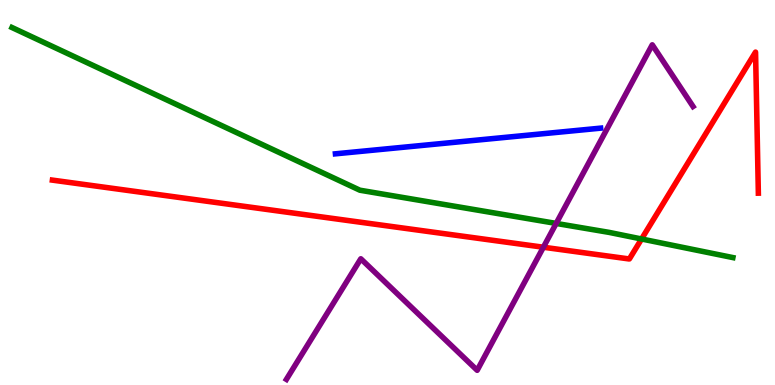[{'lines': ['blue', 'red'], 'intersections': []}, {'lines': ['green', 'red'], 'intersections': [{'x': 8.28, 'y': 3.79}]}, {'lines': ['purple', 'red'], 'intersections': [{'x': 7.01, 'y': 3.58}]}, {'lines': ['blue', 'green'], 'intersections': []}, {'lines': ['blue', 'purple'], 'intersections': []}, {'lines': ['green', 'purple'], 'intersections': [{'x': 7.18, 'y': 4.2}]}]